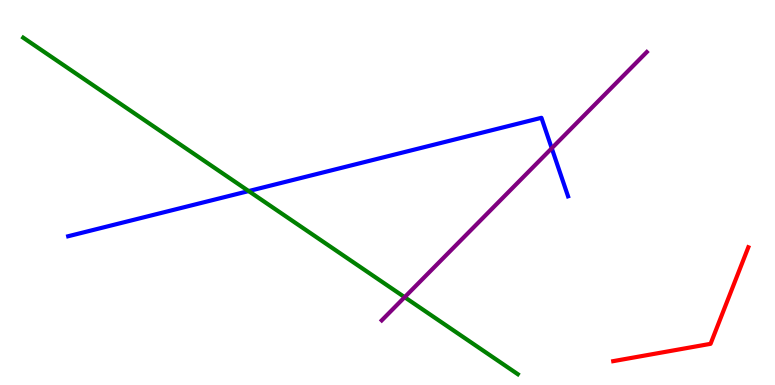[{'lines': ['blue', 'red'], 'intersections': []}, {'lines': ['green', 'red'], 'intersections': []}, {'lines': ['purple', 'red'], 'intersections': []}, {'lines': ['blue', 'green'], 'intersections': [{'x': 3.21, 'y': 5.04}]}, {'lines': ['blue', 'purple'], 'intersections': [{'x': 7.12, 'y': 6.15}]}, {'lines': ['green', 'purple'], 'intersections': [{'x': 5.22, 'y': 2.28}]}]